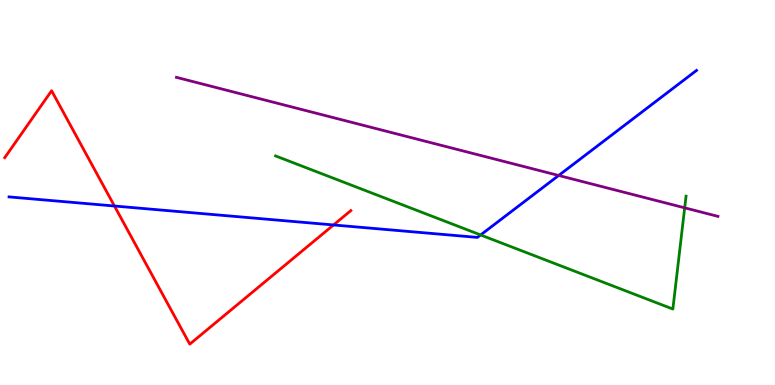[{'lines': ['blue', 'red'], 'intersections': [{'x': 1.48, 'y': 4.65}, {'x': 4.3, 'y': 4.16}]}, {'lines': ['green', 'red'], 'intersections': []}, {'lines': ['purple', 'red'], 'intersections': []}, {'lines': ['blue', 'green'], 'intersections': [{'x': 6.2, 'y': 3.9}]}, {'lines': ['blue', 'purple'], 'intersections': [{'x': 7.21, 'y': 5.44}]}, {'lines': ['green', 'purple'], 'intersections': [{'x': 8.83, 'y': 4.6}]}]